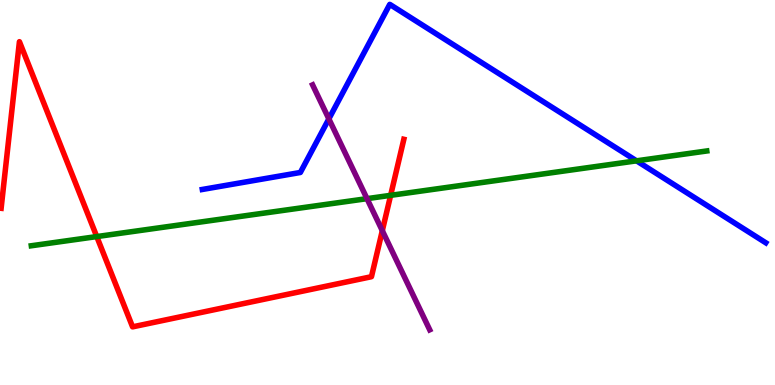[{'lines': ['blue', 'red'], 'intersections': []}, {'lines': ['green', 'red'], 'intersections': [{'x': 1.25, 'y': 3.86}, {'x': 5.04, 'y': 4.93}]}, {'lines': ['purple', 'red'], 'intersections': [{'x': 4.93, 'y': 4.01}]}, {'lines': ['blue', 'green'], 'intersections': [{'x': 8.21, 'y': 5.82}]}, {'lines': ['blue', 'purple'], 'intersections': [{'x': 4.24, 'y': 6.91}]}, {'lines': ['green', 'purple'], 'intersections': [{'x': 4.74, 'y': 4.84}]}]